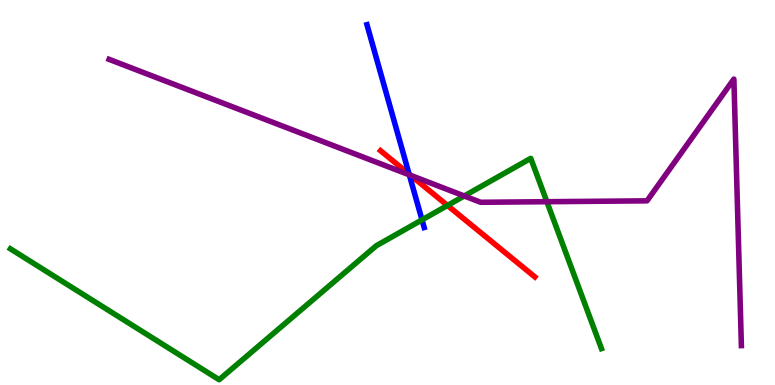[{'lines': ['blue', 'red'], 'intersections': [{'x': 5.28, 'y': 5.48}]}, {'lines': ['green', 'red'], 'intersections': [{'x': 5.77, 'y': 4.66}]}, {'lines': ['purple', 'red'], 'intersections': [{'x': 5.3, 'y': 5.45}]}, {'lines': ['blue', 'green'], 'intersections': [{'x': 5.45, 'y': 4.29}]}, {'lines': ['blue', 'purple'], 'intersections': [{'x': 5.28, 'y': 5.46}]}, {'lines': ['green', 'purple'], 'intersections': [{'x': 5.99, 'y': 4.91}, {'x': 7.06, 'y': 4.76}]}]